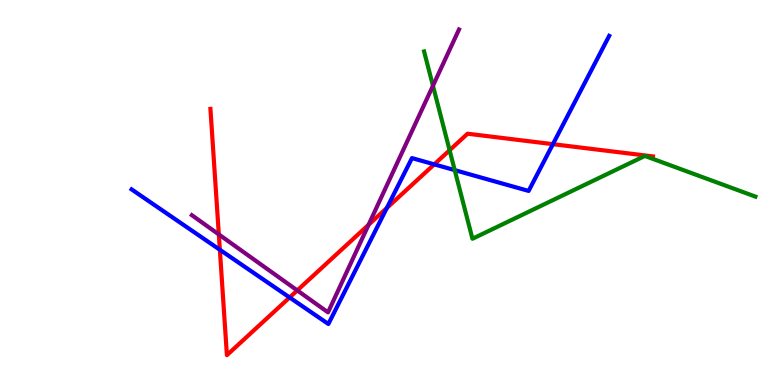[{'lines': ['blue', 'red'], 'intersections': [{'x': 2.84, 'y': 3.51}, {'x': 3.74, 'y': 2.27}, {'x': 4.99, 'y': 4.6}, {'x': 5.6, 'y': 5.73}, {'x': 7.13, 'y': 6.26}]}, {'lines': ['green', 'red'], 'intersections': [{'x': 5.8, 'y': 6.1}]}, {'lines': ['purple', 'red'], 'intersections': [{'x': 2.82, 'y': 3.91}, {'x': 3.84, 'y': 2.46}, {'x': 4.76, 'y': 4.16}]}, {'lines': ['blue', 'green'], 'intersections': [{'x': 5.87, 'y': 5.58}]}, {'lines': ['blue', 'purple'], 'intersections': []}, {'lines': ['green', 'purple'], 'intersections': [{'x': 5.59, 'y': 7.77}]}]